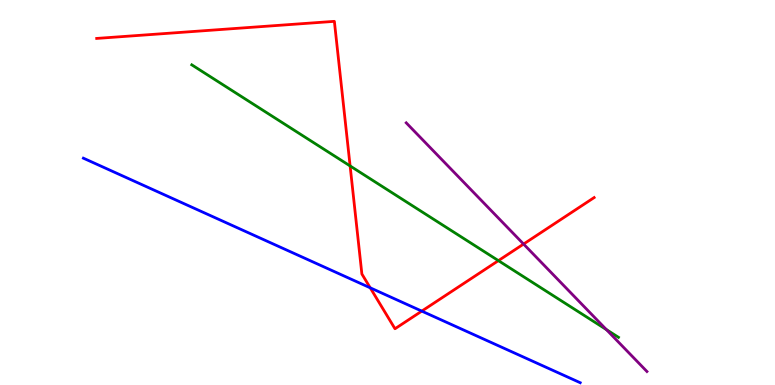[{'lines': ['blue', 'red'], 'intersections': [{'x': 4.78, 'y': 2.52}, {'x': 5.44, 'y': 1.92}]}, {'lines': ['green', 'red'], 'intersections': [{'x': 4.52, 'y': 5.69}, {'x': 6.43, 'y': 3.23}]}, {'lines': ['purple', 'red'], 'intersections': [{'x': 6.76, 'y': 3.66}]}, {'lines': ['blue', 'green'], 'intersections': []}, {'lines': ['blue', 'purple'], 'intersections': []}, {'lines': ['green', 'purple'], 'intersections': [{'x': 7.82, 'y': 1.44}]}]